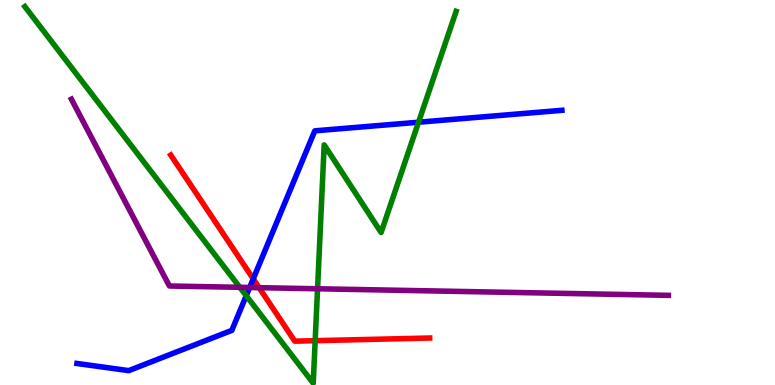[{'lines': ['blue', 'red'], 'intersections': [{'x': 3.27, 'y': 2.76}]}, {'lines': ['green', 'red'], 'intersections': [{'x': 4.07, 'y': 1.15}]}, {'lines': ['purple', 'red'], 'intersections': [{'x': 3.34, 'y': 2.53}]}, {'lines': ['blue', 'green'], 'intersections': [{'x': 3.18, 'y': 2.32}, {'x': 5.4, 'y': 6.83}]}, {'lines': ['blue', 'purple'], 'intersections': [{'x': 3.22, 'y': 2.53}]}, {'lines': ['green', 'purple'], 'intersections': [{'x': 3.09, 'y': 2.54}, {'x': 4.1, 'y': 2.5}]}]